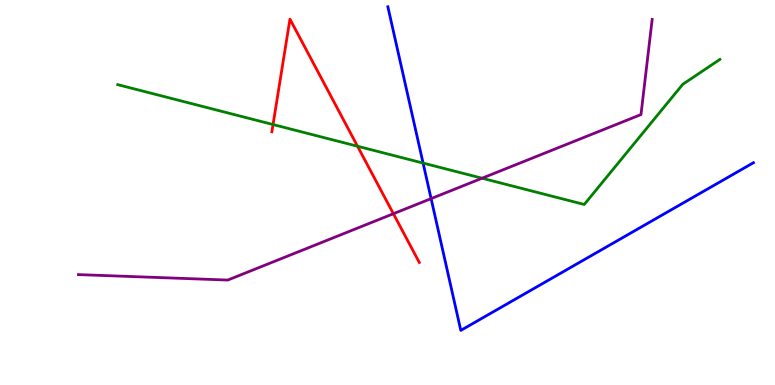[{'lines': ['blue', 'red'], 'intersections': []}, {'lines': ['green', 'red'], 'intersections': [{'x': 3.52, 'y': 6.77}, {'x': 4.61, 'y': 6.2}]}, {'lines': ['purple', 'red'], 'intersections': [{'x': 5.08, 'y': 4.45}]}, {'lines': ['blue', 'green'], 'intersections': [{'x': 5.46, 'y': 5.76}]}, {'lines': ['blue', 'purple'], 'intersections': [{'x': 5.56, 'y': 4.84}]}, {'lines': ['green', 'purple'], 'intersections': [{'x': 6.22, 'y': 5.37}]}]